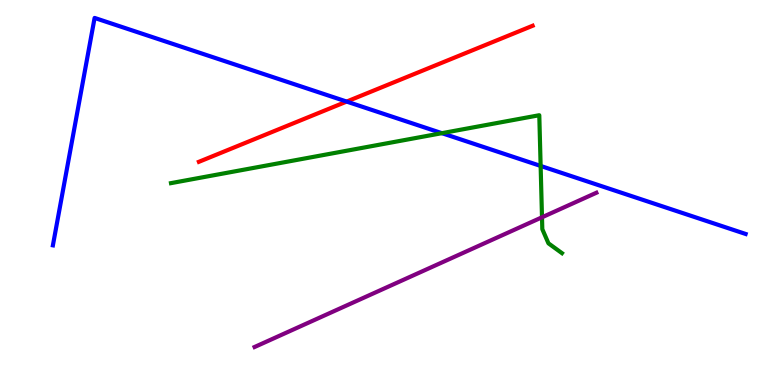[{'lines': ['blue', 'red'], 'intersections': [{'x': 4.47, 'y': 7.36}]}, {'lines': ['green', 'red'], 'intersections': []}, {'lines': ['purple', 'red'], 'intersections': []}, {'lines': ['blue', 'green'], 'intersections': [{'x': 5.7, 'y': 6.54}, {'x': 6.98, 'y': 5.69}]}, {'lines': ['blue', 'purple'], 'intersections': []}, {'lines': ['green', 'purple'], 'intersections': [{'x': 6.99, 'y': 4.36}]}]